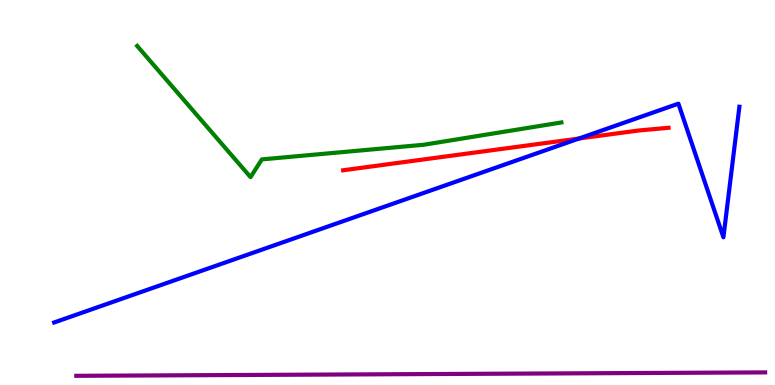[{'lines': ['blue', 'red'], 'intersections': [{'x': 7.47, 'y': 6.4}]}, {'lines': ['green', 'red'], 'intersections': []}, {'lines': ['purple', 'red'], 'intersections': []}, {'lines': ['blue', 'green'], 'intersections': []}, {'lines': ['blue', 'purple'], 'intersections': []}, {'lines': ['green', 'purple'], 'intersections': []}]